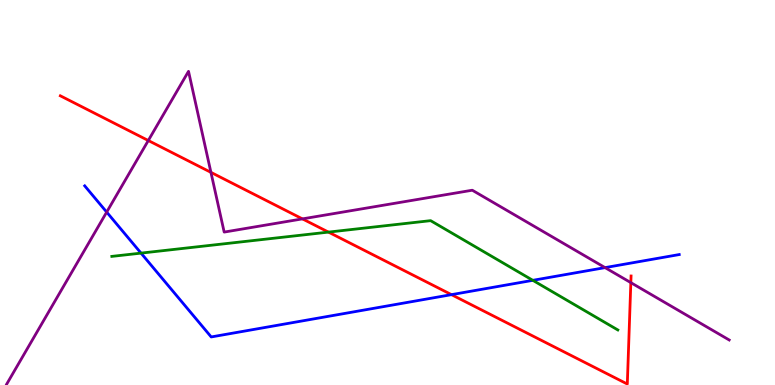[{'lines': ['blue', 'red'], 'intersections': [{'x': 5.83, 'y': 2.35}]}, {'lines': ['green', 'red'], 'intersections': [{'x': 4.24, 'y': 3.97}]}, {'lines': ['purple', 'red'], 'intersections': [{'x': 1.91, 'y': 6.35}, {'x': 2.72, 'y': 5.52}, {'x': 3.9, 'y': 4.31}, {'x': 8.14, 'y': 2.66}]}, {'lines': ['blue', 'green'], 'intersections': [{'x': 1.82, 'y': 3.43}, {'x': 6.88, 'y': 2.72}]}, {'lines': ['blue', 'purple'], 'intersections': [{'x': 1.38, 'y': 4.49}, {'x': 7.81, 'y': 3.05}]}, {'lines': ['green', 'purple'], 'intersections': []}]